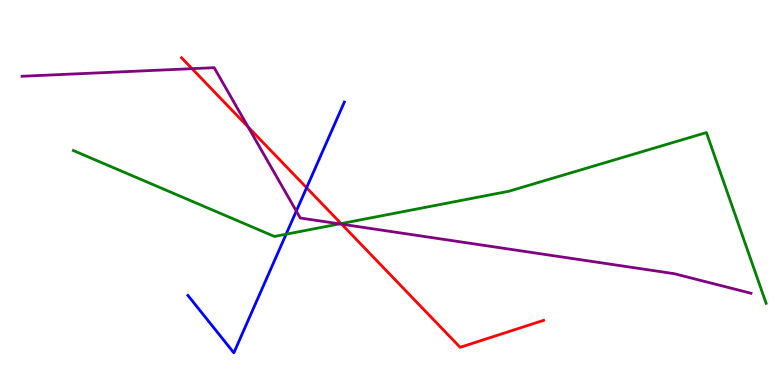[{'lines': ['blue', 'red'], 'intersections': [{'x': 3.96, 'y': 5.12}]}, {'lines': ['green', 'red'], 'intersections': [{'x': 4.4, 'y': 4.19}]}, {'lines': ['purple', 'red'], 'intersections': [{'x': 2.48, 'y': 8.22}, {'x': 3.2, 'y': 6.7}, {'x': 4.41, 'y': 4.18}]}, {'lines': ['blue', 'green'], 'intersections': [{'x': 3.69, 'y': 3.92}]}, {'lines': ['blue', 'purple'], 'intersections': [{'x': 3.82, 'y': 4.52}]}, {'lines': ['green', 'purple'], 'intersections': [{'x': 4.38, 'y': 4.19}]}]